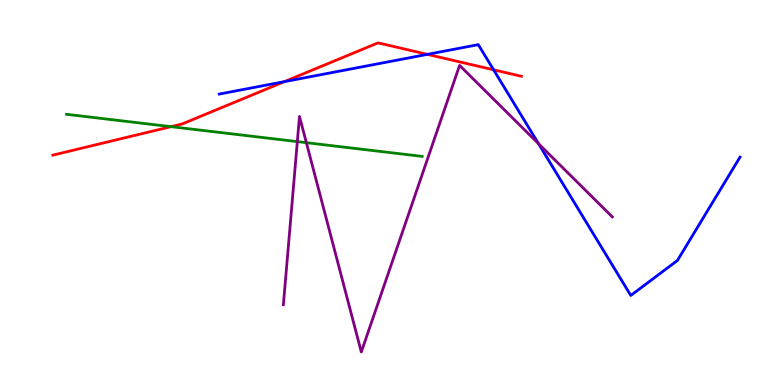[{'lines': ['blue', 'red'], 'intersections': [{'x': 3.67, 'y': 7.88}, {'x': 5.51, 'y': 8.59}, {'x': 6.37, 'y': 8.19}]}, {'lines': ['green', 'red'], 'intersections': [{'x': 2.21, 'y': 6.71}]}, {'lines': ['purple', 'red'], 'intersections': []}, {'lines': ['blue', 'green'], 'intersections': []}, {'lines': ['blue', 'purple'], 'intersections': [{'x': 6.95, 'y': 6.27}]}, {'lines': ['green', 'purple'], 'intersections': [{'x': 3.84, 'y': 6.32}, {'x': 3.95, 'y': 6.29}]}]